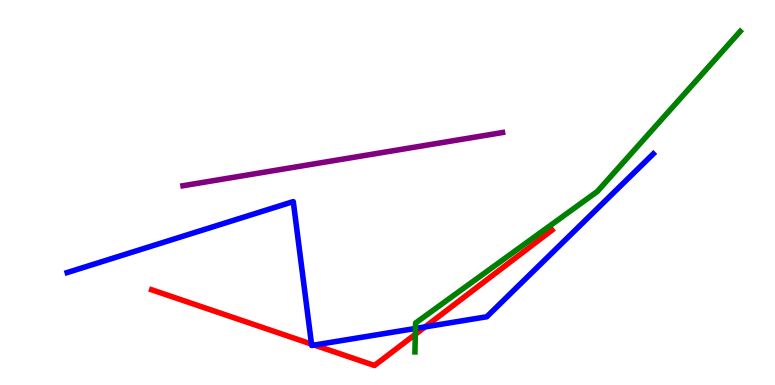[{'lines': ['blue', 'red'], 'intersections': [{'x': 4.02, 'y': 1.06}, {'x': 4.06, 'y': 1.04}, {'x': 5.48, 'y': 1.51}]}, {'lines': ['green', 'red'], 'intersections': [{'x': 5.36, 'y': 1.32}]}, {'lines': ['purple', 'red'], 'intersections': []}, {'lines': ['blue', 'green'], 'intersections': [{'x': 5.36, 'y': 1.47}]}, {'lines': ['blue', 'purple'], 'intersections': []}, {'lines': ['green', 'purple'], 'intersections': []}]